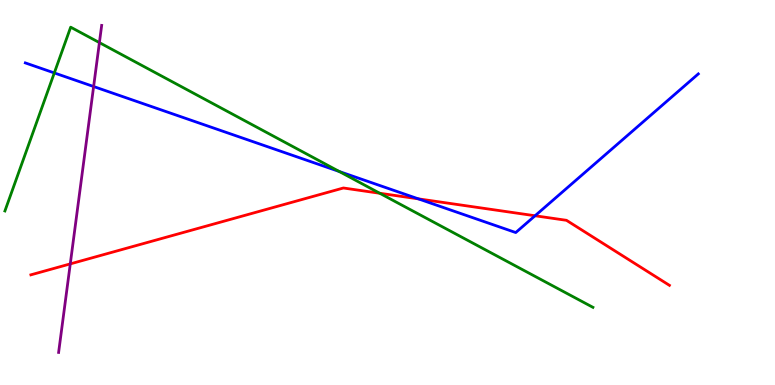[{'lines': ['blue', 'red'], 'intersections': [{'x': 5.4, 'y': 4.84}, {'x': 6.9, 'y': 4.4}]}, {'lines': ['green', 'red'], 'intersections': [{'x': 4.9, 'y': 4.98}]}, {'lines': ['purple', 'red'], 'intersections': [{'x': 0.907, 'y': 3.15}]}, {'lines': ['blue', 'green'], 'intersections': [{'x': 0.701, 'y': 8.11}, {'x': 4.38, 'y': 5.55}]}, {'lines': ['blue', 'purple'], 'intersections': [{'x': 1.21, 'y': 7.75}]}, {'lines': ['green', 'purple'], 'intersections': [{'x': 1.28, 'y': 8.89}]}]